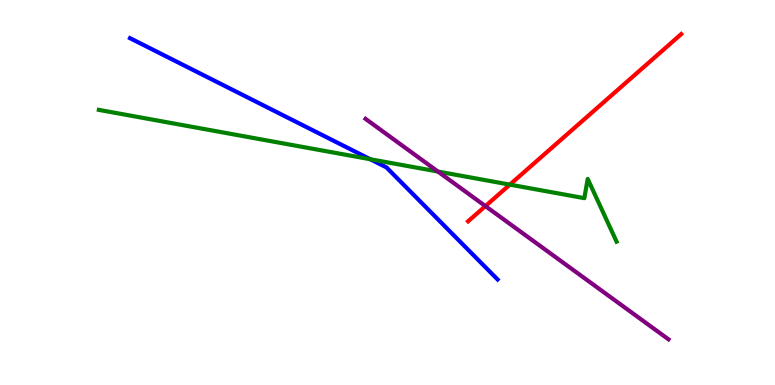[{'lines': ['blue', 'red'], 'intersections': []}, {'lines': ['green', 'red'], 'intersections': [{'x': 6.58, 'y': 5.2}]}, {'lines': ['purple', 'red'], 'intersections': [{'x': 6.26, 'y': 4.65}]}, {'lines': ['blue', 'green'], 'intersections': [{'x': 4.78, 'y': 5.86}]}, {'lines': ['blue', 'purple'], 'intersections': []}, {'lines': ['green', 'purple'], 'intersections': [{'x': 5.65, 'y': 5.54}]}]